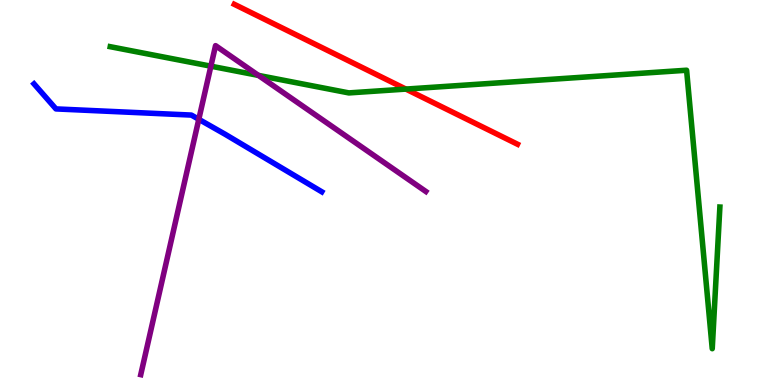[{'lines': ['blue', 'red'], 'intersections': []}, {'lines': ['green', 'red'], 'intersections': [{'x': 5.24, 'y': 7.69}]}, {'lines': ['purple', 'red'], 'intersections': []}, {'lines': ['blue', 'green'], 'intersections': []}, {'lines': ['blue', 'purple'], 'intersections': [{'x': 2.57, 'y': 6.9}]}, {'lines': ['green', 'purple'], 'intersections': [{'x': 2.72, 'y': 8.28}, {'x': 3.33, 'y': 8.04}]}]